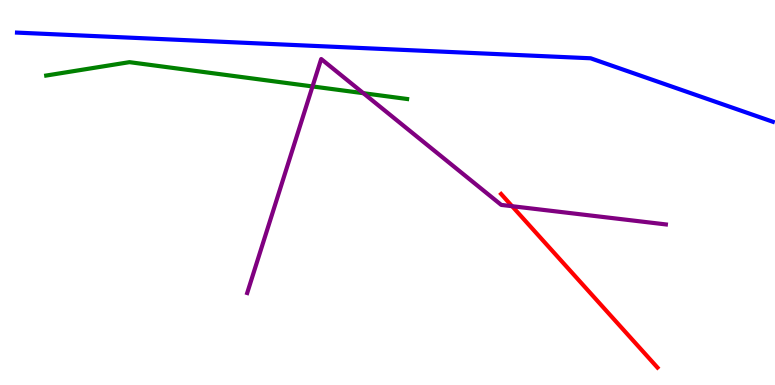[{'lines': ['blue', 'red'], 'intersections': []}, {'lines': ['green', 'red'], 'intersections': []}, {'lines': ['purple', 'red'], 'intersections': [{'x': 6.61, 'y': 4.64}]}, {'lines': ['blue', 'green'], 'intersections': []}, {'lines': ['blue', 'purple'], 'intersections': []}, {'lines': ['green', 'purple'], 'intersections': [{'x': 4.03, 'y': 7.75}, {'x': 4.69, 'y': 7.58}]}]